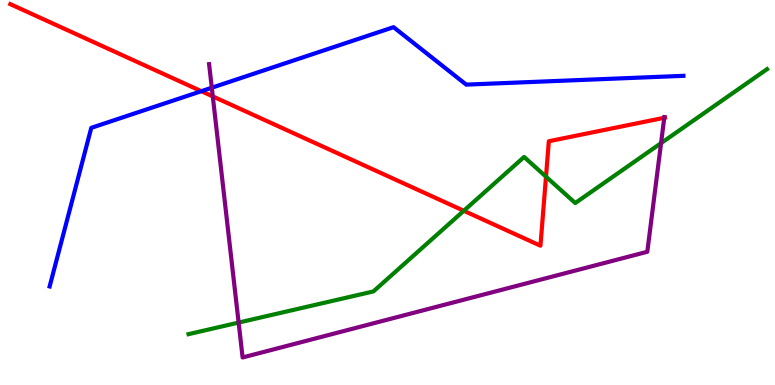[{'lines': ['blue', 'red'], 'intersections': [{'x': 2.6, 'y': 7.63}]}, {'lines': ['green', 'red'], 'intersections': [{'x': 5.98, 'y': 4.53}, {'x': 7.05, 'y': 5.41}]}, {'lines': ['purple', 'red'], 'intersections': [{'x': 2.75, 'y': 7.5}, {'x': 8.57, 'y': 6.94}]}, {'lines': ['blue', 'green'], 'intersections': []}, {'lines': ['blue', 'purple'], 'intersections': [{'x': 2.73, 'y': 7.72}]}, {'lines': ['green', 'purple'], 'intersections': [{'x': 3.08, 'y': 1.62}, {'x': 8.53, 'y': 6.28}]}]